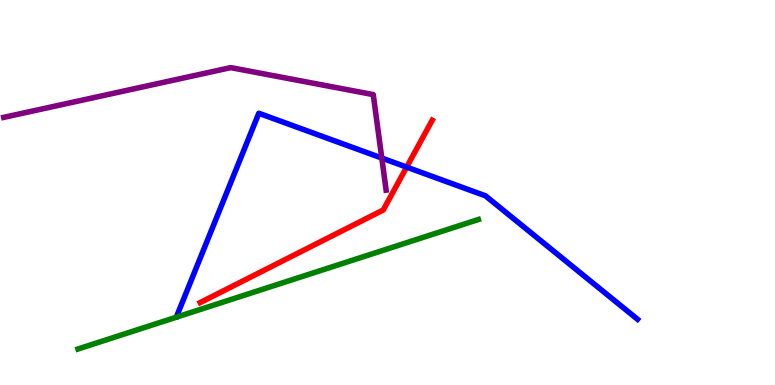[{'lines': ['blue', 'red'], 'intersections': [{'x': 5.25, 'y': 5.66}]}, {'lines': ['green', 'red'], 'intersections': []}, {'lines': ['purple', 'red'], 'intersections': []}, {'lines': ['blue', 'green'], 'intersections': []}, {'lines': ['blue', 'purple'], 'intersections': [{'x': 4.93, 'y': 5.89}]}, {'lines': ['green', 'purple'], 'intersections': []}]